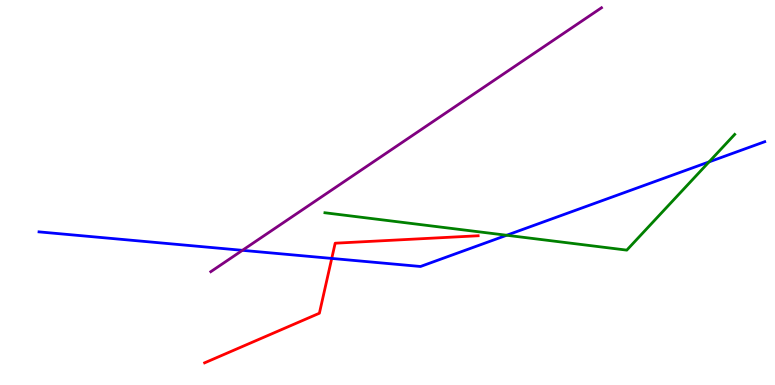[{'lines': ['blue', 'red'], 'intersections': [{'x': 4.28, 'y': 3.29}]}, {'lines': ['green', 'red'], 'intersections': []}, {'lines': ['purple', 'red'], 'intersections': []}, {'lines': ['blue', 'green'], 'intersections': [{'x': 6.54, 'y': 3.89}, {'x': 9.15, 'y': 5.8}]}, {'lines': ['blue', 'purple'], 'intersections': [{'x': 3.13, 'y': 3.5}]}, {'lines': ['green', 'purple'], 'intersections': []}]